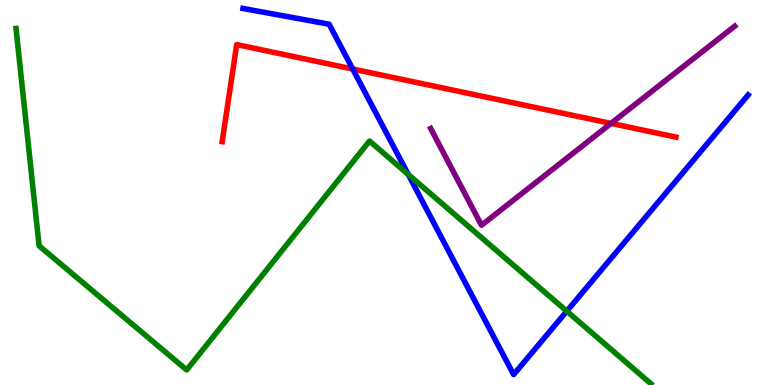[{'lines': ['blue', 'red'], 'intersections': [{'x': 4.55, 'y': 8.21}]}, {'lines': ['green', 'red'], 'intersections': []}, {'lines': ['purple', 'red'], 'intersections': [{'x': 7.88, 'y': 6.79}]}, {'lines': ['blue', 'green'], 'intersections': [{'x': 5.27, 'y': 5.47}, {'x': 7.31, 'y': 1.92}]}, {'lines': ['blue', 'purple'], 'intersections': []}, {'lines': ['green', 'purple'], 'intersections': []}]